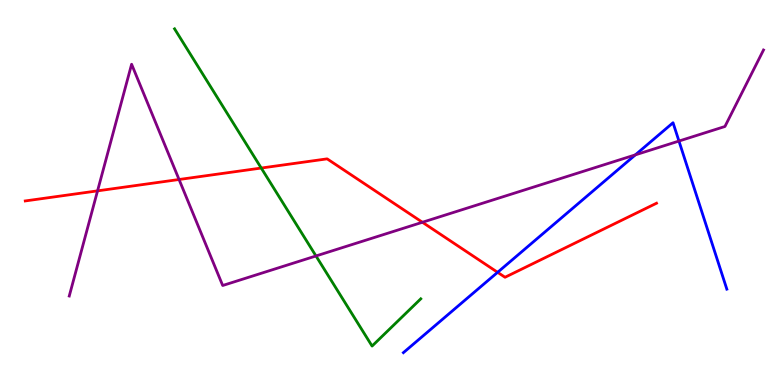[{'lines': ['blue', 'red'], 'intersections': [{'x': 6.42, 'y': 2.93}]}, {'lines': ['green', 'red'], 'intersections': [{'x': 3.37, 'y': 5.64}]}, {'lines': ['purple', 'red'], 'intersections': [{'x': 1.26, 'y': 5.04}, {'x': 2.31, 'y': 5.34}, {'x': 5.45, 'y': 4.23}]}, {'lines': ['blue', 'green'], 'intersections': []}, {'lines': ['blue', 'purple'], 'intersections': [{'x': 8.2, 'y': 5.98}, {'x': 8.76, 'y': 6.34}]}, {'lines': ['green', 'purple'], 'intersections': [{'x': 4.08, 'y': 3.35}]}]